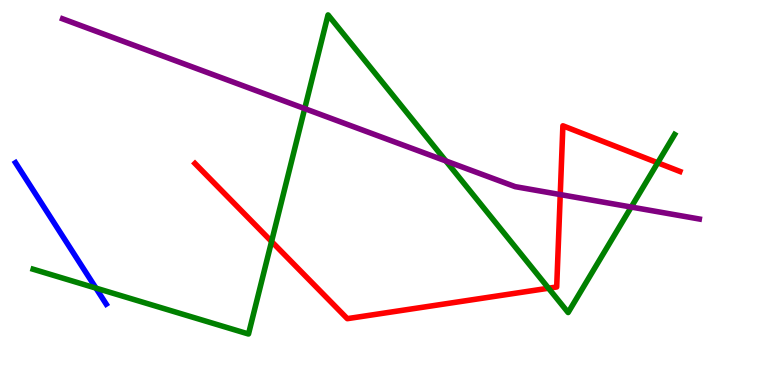[{'lines': ['blue', 'red'], 'intersections': []}, {'lines': ['green', 'red'], 'intersections': [{'x': 3.5, 'y': 3.73}, {'x': 7.08, 'y': 2.51}, {'x': 8.49, 'y': 5.77}]}, {'lines': ['purple', 'red'], 'intersections': [{'x': 7.23, 'y': 4.95}]}, {'lines': ['blue', 'green'], 'intersections': [{'x': 1.24, 'y': 2.52}]}, {'lines': ['blue', 'purple'], 'intersections': []}, {'lines': ['green', 'purple'], 'intersections': [{'x': 3.93, 'y': 7.18}, {'x': 5.75, 'y': 5.82}, {'x': 8.14, 'y': 4.62}]}]